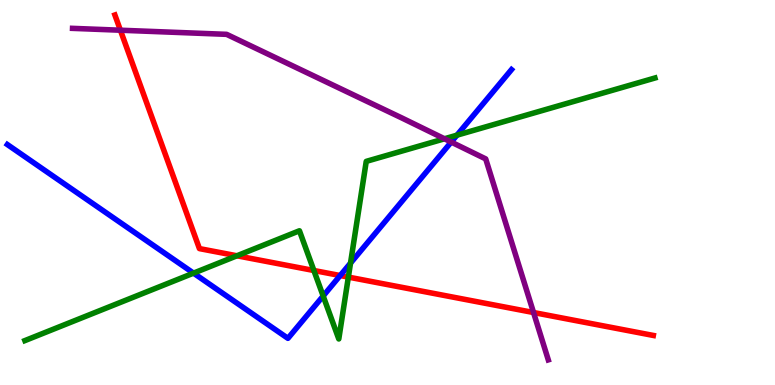[{'lines': ['blue', 'red'], 'intersections': [{'x': 4.39, 'y': 2.84}]}, {'lines': ['green', 'red'], 'intersections': [{'x': 3.06, 'y': 3.36}, {'x': 4.05, 'y': 2.97}, {'x': 4.49, 'y': 2.8}]}, {'lines': ['purple', 'red'], 'intersections': [{'x': 1.55, 'y': 9.22}, {'x': 6.88, 'y': 1.88}]}, {'lines': ['blue', 'green'], 'intersections': [{'x': 2.5, 'y': 2.91}, {'x': 4.17, 'y': 2.31}, {'x': 4.52, 'y': 3.17}, {'x': 5.9, 'y': 6.49}]}, {'lines': ['blue', 'purple'], 'intersections': [{'x': 5.82, 'y': 6.31}]}, {'lines': ['green', 'purple'], 'intersections': [{'x': 5.74, 'y': 6.4}]}]